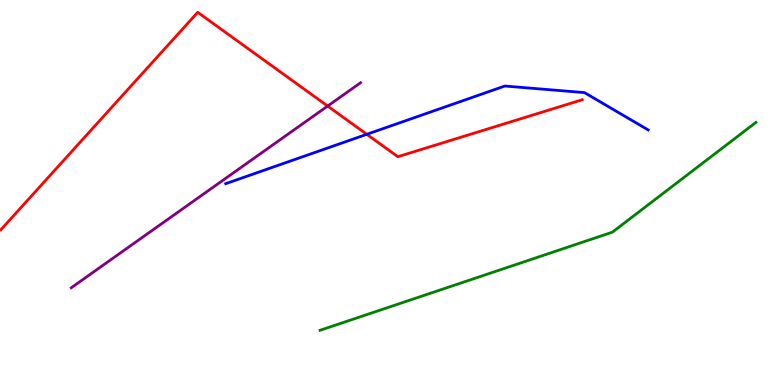[{'lines': ['blue', 'red'], 'intersections': [{'x': 4.73, 'y': 6.51}]}, {'lines': ['green', 'red'], 'intersections': []}, {'lines': ['purple', 'red'], 'intersections': [{'x': 4.23, 'y': 7.25}]}, {'lines': ['blue', 'green'], 'intersections': []}, {'lines': ['blue', 'purple'], 'intersections': []}, {'lines': ['green', 'purple'], 'intersections': []}]